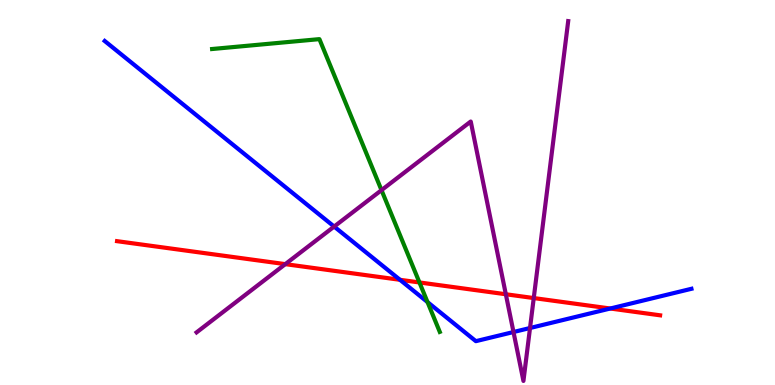[{'lines': ['blue', 'red'], 'intersections': [{'x': 5.16, 'y': 2.73}, {'x': 7.87, 'y': 1.99}]}, {'lines': ['green', 'red'], 'intersections': [{'x': 5.41, 'y': 2.66}]}, {'lines': ['purple', 'red'], 'intersections': [{'x': 3.68, 'y': 3.14}, {'x': 6.53, 'y': 2.36}, {'x': 6.89, 'y': 2.26}]}, {'lines': ['blue', 'green'], 'intersections': [{'x': 5.52, 'y': 2.15}]}, {'lines': ['blue', 'purple'], 'intersections': [{'x': 4.31, 'y': 4.12}, {'x': 6.63, 'y': 1.38}, {'x': 6.84, 'y': 1.48}]}, {'lines': ['green', 'purple'], 'intersections': [{'x': 4.92, 'y': 5.06}]}]